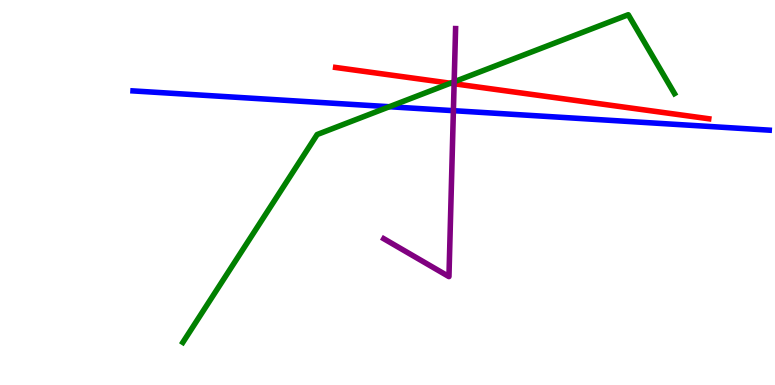[{'lines': ['blue', 'red'], 'intersections': []}, {'lines': ['green', 'red'], 'intersections': [{'x': 5.81, 'y': 7.84}]}, {'lines': ['purple', 'red'], 'intersections': [{'x': 5.86, 'y': 7.82}]}, {'lines': ['blue', 'green'], 'intersections': [{'x': 5.02, 'y': 7.23}]}, {'lines': ['blue', 'purple'], 'intersections': [{'x': 5.85, 'y': 7.13}]}, {'lines': ['green', 'purple'], 'intersections': [{'x': 5.86, 'y': 7.88}]}]